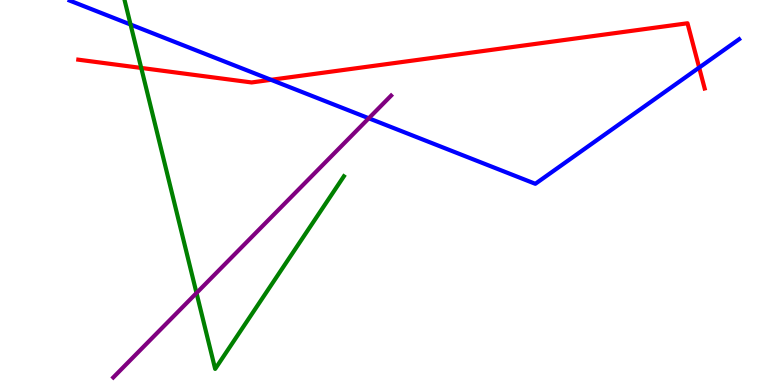[{'lines': ['blue', 'red'], 'intersections': [{'x': 3.5, 'y': 7.93}, {'x': 9.02, 'y': 8.24}]}, {'lines': ['green', 'red'], 'intersections': [{'x': 1.82, 'y': 8.24}]}, {'lines': ['purple', 'red'], 'intersections': []}, {'lines': ['blue', 'green'], 'intersections': [{'x': 1.68, 'y': 9.36}]}, {'lines': ['blue', 'purple'], 'intersections': [{'x': 4.76, 'y': 6.93}]}, {'lines': ['green', 'purple'], 'intersections': [{'x': 2.54, 'y': 2.39}]}]